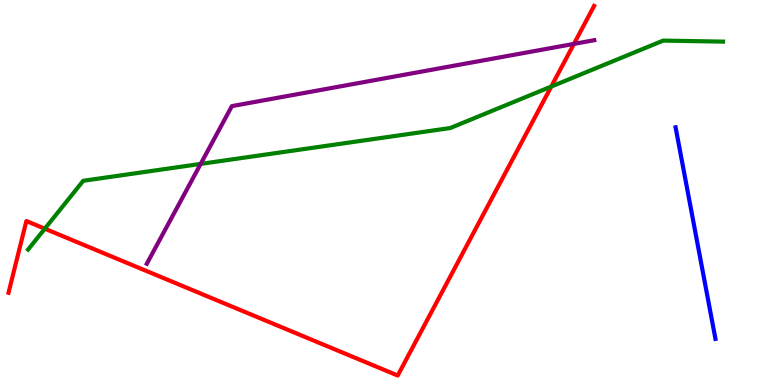[{'lines': ['blue', 'red'], 'intersections': []}, {'lines': ['green', 'red'], 'intersections': [{'x': 0.578, 'y': 4.06}, {'x': 7.11, 'y': 7.75}]}, {'lines': ['purple', 'red'], 'intersections': [{'x': 7.41, 'y': 8.86}]}, {'lines': ['blue', 'green'], 'intersections': []}, {'lines': ['blue', 'purple'], 'intersections': []}, {'lines': ['green', 'purple'], 'intersections': [{'x': 2.59, 'y': 5.74}]}]